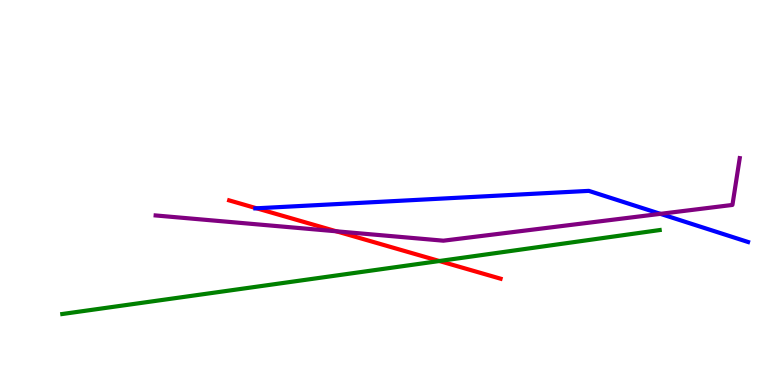[{'lines': ['blue', 'red'], 'intersections': [{'x': 3.31, 'y': 4.59}]}, {'lines': ['green', 'red'], 'intersections': [{'x': 5.67, 'y': 3.22}]}, {'lines': ['purple', 'red'], 'intersections': [{'x': 4.34, 'y': 3.99}]}, {'lines': ['blue', 'green'], 'intersections': []}, {'lines': ['blue', 'purple'], 'intersections': [{'x': 8.52, 'y': 4.45}]}, {'lines': ['green', 'purple'], 'intersections': []}]